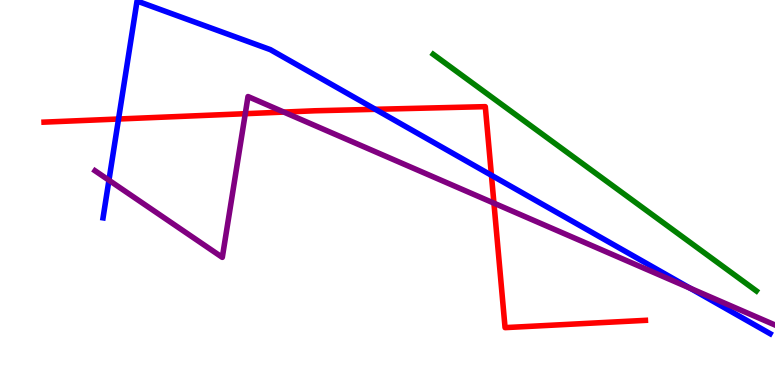[{'lines': ['blue', 'red'], 'intersections': [{'x': 1.53, 'y': 6.91}, {'x': 4.84, 'y': 7.16}, {'x': 6.34, 'y': 5.45}]}, {'lines': ['green', 'red'], 'intersections': []}, {'lines': ['purple', 'red'], 'intersections': [{'x': 3.16, 'y': 7.05}, {'x': 3.66, 'y': 7.09}, {'x': 6.37, 'y': 4.72}]}, {'lines': ['blue', 'green'], 'intersections': []}, {'lines': ['blue', 'purple'], 'intersections': [{'x': 1.41, 'y': 5.32}, {'x': 8.9, 'y': 2.51}]}, {'lines': ['green', 'purple'], 'intersections': []}]